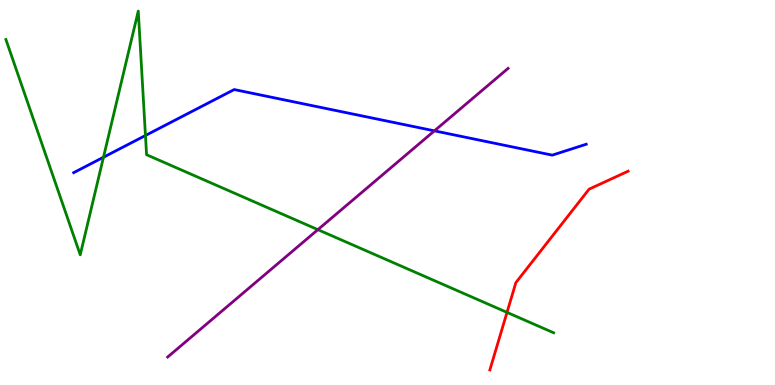[{'lines': ['blue', 'red'], 'intersections': []}, {'lines': ['green', 'red'], 'intersections': [{'x': 6.54, 'y': 1.89}]}, {'lines': ['purple', 'red'], 'intersections': []}, {'lines': ['blue', 'green'], 'intersections': [{'x': 1.34, 'y': 5.92}, {'x': 1.88, 'y': 6.48}]}, {'lines': ['blue', 'purple'], 'intersections': [{'x': 5.61, 'y': 6.6}]}, {'lines': ['green', 'purple'], 'intersections': [{'x': 4.1, 'y': 4.03}]}]